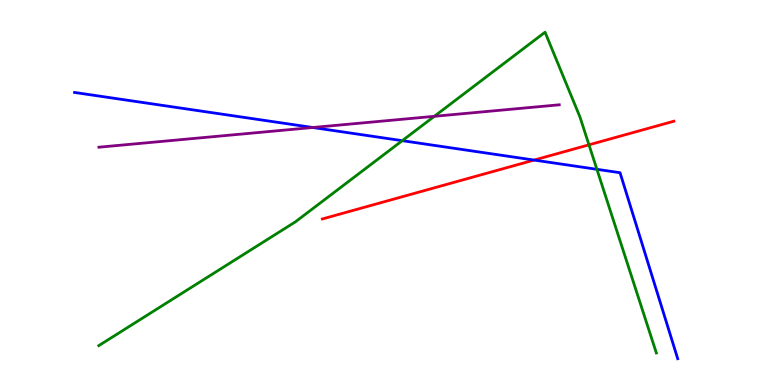[{'lines': ['blue', 'red'], 'intersections': [{'x': 6.89, 'y': 5.84}]}, {'lines': ['green', 'red'], 'intersections': [{'x': 7.6, 'y': 6.24}]}, {'lines': ['purple', 'red'], 'intersections': []}, {'lines': ['blue', 'green'], 'intersections': [{'x': 5.19, 'y': 6.35}, {'x': 7.7, 'y': 5.6}]}, {'lines': ['blue', 'purple'], 'intersections': [{'x': 4.04, 'y': 6.69}]}, {'lines': ['green', 'purple'], 'intersections': [{'x': 5.6, 'y': 6.98}]}]